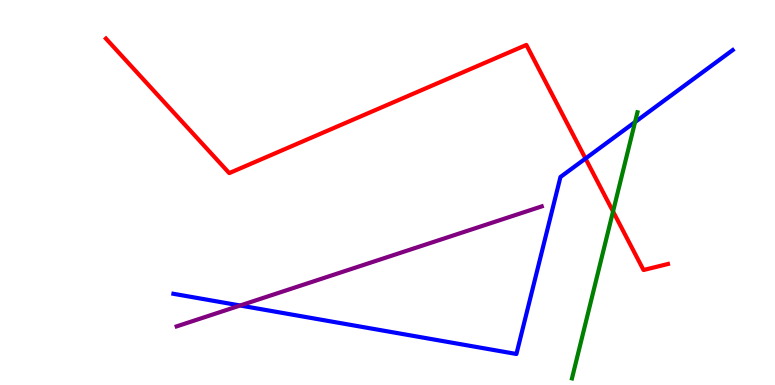[{'lines': ['blue', 'red'], 'intersections': [{'x': 7.55, 'y': 5.88}]}, {'lines': ['green', 'red'], 'intersections': [{'x': 7.91, 'y': 4.51}]}, {'lines': ['purple', 'red'], 'intersections': []}, {'lines': ['blue', 'green'], 'intersections': [{'x': 8.19, 'y': 6.83}]}, {'lines': ['blue', 'purple'], 'intersections': [{'x': 3.1, 'y': 2.06}]}, {'lines': ['green', 'purple'], 'intersections': []}]